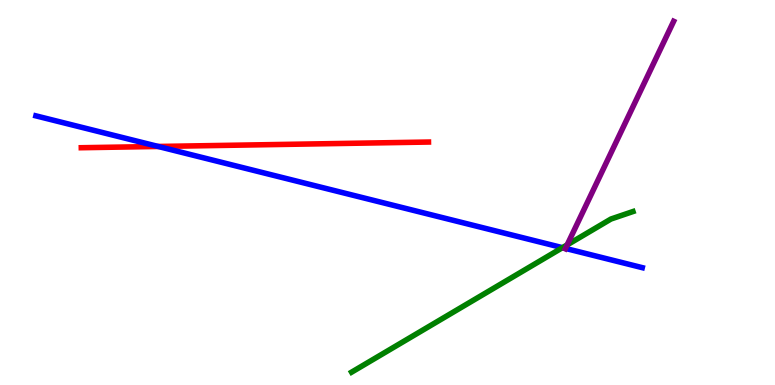[{'lines': ['blue', 'red'], 'intersections': [{'x': 2.04, 'y': 6.2}]}, {'lines': ['green', 'red'], 'intersections': []}, {'lines': ['purple', 'red'], 'intersections': []}, {'lines': ['blue', 'green'], 'intersections': [{'x': 7.26, 'y': 3.57}]}, {'lines': ['blue', 'purple'], 'intersections': [{'x': 7.3, 'y': 3.55}]}, {'lines': ['green', 'purple'], 'intersections': [{'x': 7.32, 'y': 3.64}]}]